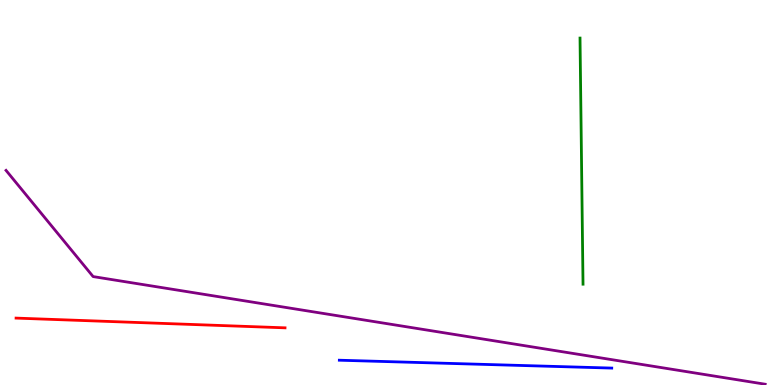[{'lines': ['blue', 'red'], 'intersections': []}, {'lines': ['green', 'red'], 'intersections': []}, {'lines': ['purple', 'red'], 'intersections': []}, {'lines': ['blue', 'green'], 'intersections': []}, {'lines': ['blue', 'purple'], 'intersections': []}, {'lines': ['green', 'purple'], 'intersections': []}]